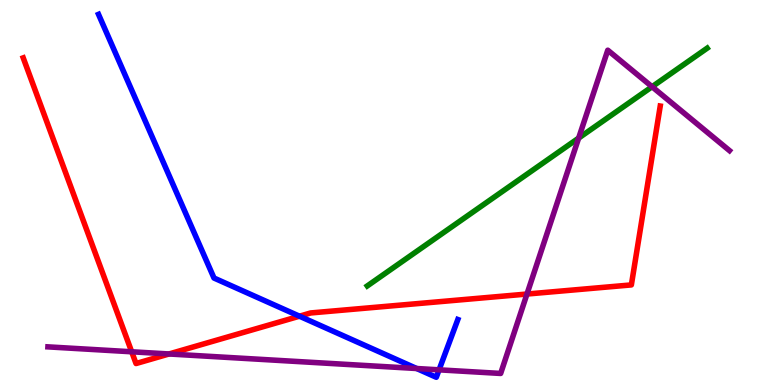[{'lines': ['blue', 'red'], 'intersections': [{'x': 3.86, 'y': 1.79}]}, {'lines': ['green', 'red'], 'intersections': []}, {'lines': ['purple', 'red'], 'intersections': [{'x': 1.7, 'y': 0.863}, {'x': 2.18, 'y': 0.806}, {'x': 6.8, 'y': 2.36}]}, {'lines': ['blue', 'green'], 'intersections': []}, {'lines': ['blue', 'purple'], 'intersections': [{'x': 5.38, 'y': 0.428}, {'x': 5.67, 'y': 0.394}]}, {'lines': ['green', 'purple'], 'intersections': [{'x': 7.47, 'y': 6.41}, {'x': 8.41, 'y': 7.75}]}]